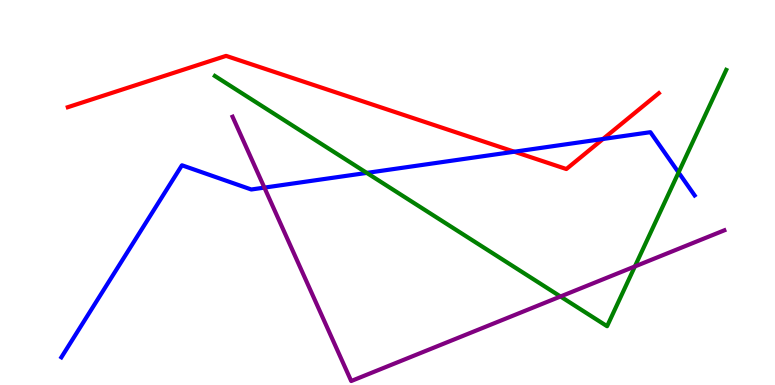[{'lines': ['blue', 'red'], 'intersections': [{'x': 6.64, 'y': 6.06}, {'x': 7.78, 'y': 6.39}]}, {'lines': ['green', 'red'], 'intersections': []}, {'lines': ['purple', 'red'], 'intersections': []}, {'lines': ['blue', 'green'], 'intersections': [{'x': 4.73, 'y': 5.51}, {'x': 8.76, 'y': 5.52}]}, {'lines': ['blue', 'purple'], 'intersections': [{'x': 3.41, 'y': 5.13}]}, {'lines': ['green', 'purple'], 'intersections': [{'x': 7.23, 'y': 2.3}, {'x': 8.19, 'y': 3.08}]}]